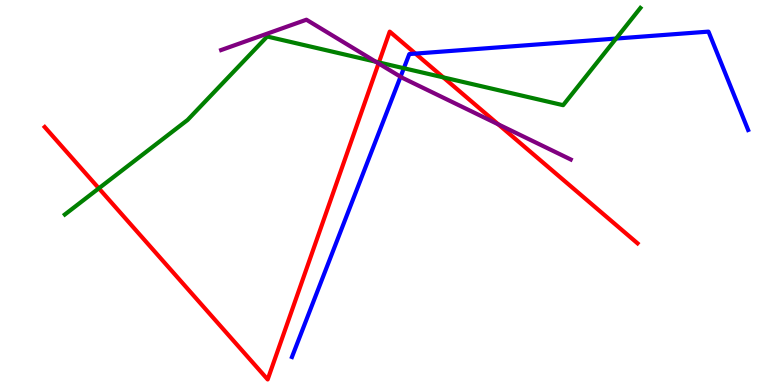[{'lines': ['blue', 'red'], 'intersections': [{'x': 5.36, 'y': 8.61}]}, {'lines': ['green', 'red'], 'intersections': [{'x': 1.28, 'y': 5.11}, {'x': 4.89, 'y': 8.38}, {'x': 5.72, 'y': 7.99}]}, {'lines': ['purple', 'red'], 'intersections': [{'x': 4.88, 'y': 8.35}, {'x': 6.43, 'y': 6.77}]}, {'lines': ['blue', 'green'], 'intersections': [{'x': 5.21, 'y': 8.23}, {'x': 7.95, 'y': 9.0}]}, {'lines': ['blue', 'purple'], 'intersections': [{'x': 5.17, 'y': 8.01}]}, {'lines': ['green', 'purple'], 'intersections': [{'x': 4.85, 'y': 8.4}]}]